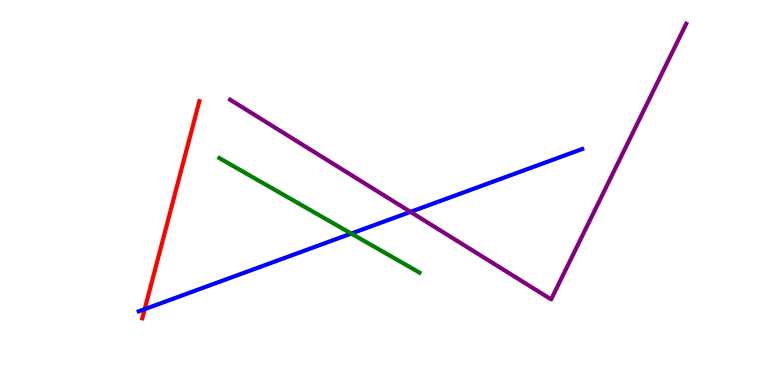[{'lines': ['blue', 'red'], 'intersections': [{'x': 1.87, 'y': 1.97}]}, {'lines': ['green', 'red'], 'intersections': []}, {'lines': ['purple', 'red'], 'intersections': []}, {'lines': ['blue', 'green'], 'intersections': [{'x': 4.53, 'y': 3.93}]}, {'lines': ['blue', 'purple'], 'intersections': [{'x': 5.3, 'y': 4.5}]}, {'lines': ['green', 'purple'], 'intersections': []}]